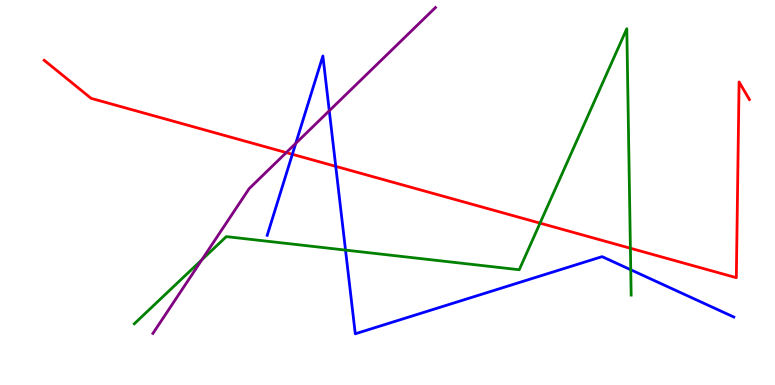[{'lines': ['blue', 'red'], 'intersections': [{'x': 3.77, 'y': 5.99}, {'x': 4.33, 'y': 5.68}]}, {'lines': ['green', 'red'], 'intersections': [{'x': 6.97, 'y': 4.2}, {'x': 8.13, 'y': 3.55}]}, {'lines': ['purple', 'red'], 'intersections': [{'x': 3.69, 'y': 6.04}]}, {'lines': ['blue', 'green'], 'intersections': [{'x': 4.46, 'y': 3.5}, {'x': 8.14, 'y': 2.99}]}, {'lines': ['blue', 'purple'], 'intersections': [{'x': 3.82, 'y': 6.28}, {'x': 4.25, 'y': 7.12}]}, {'lines': ['green', 'purple'], 'intersections': [{'x': 2.6, 'y': 3.25}]}]